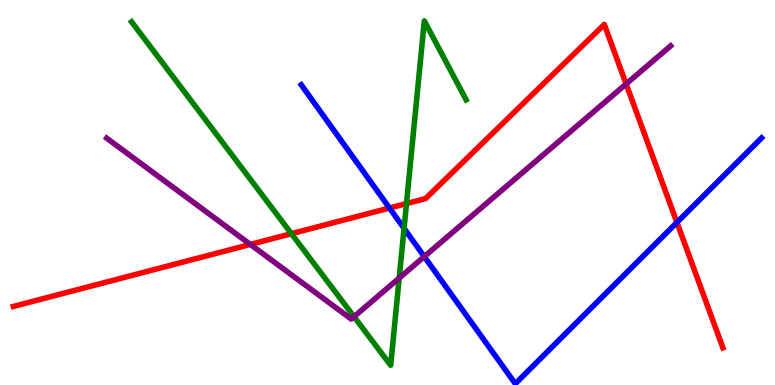[{'lines': ['blue', 'red'], 'intersections': [{'x': 5.03, 'y': 4.6}, {'x': 8.73, 'y': 4.22}]}, {'lines': ['green', 'red'], 'intersections': [{'x': 3.76, 'y': 3.93}, {'x': 5.24, 'y': 4.71}]}, {'lines': ['purple', 'red'], 'intersections': [{'x': 3.23, 'y': 3.65}, {'x': 8.08, 'y': 7.82}]}, {'lines': ['blue', 'green'], 'intersections': [{'x': 5.21, 'y': 4.07}]}, {'lines': ['blue', 'purple'], 'intersections': [{'x': 5.47, 'y': 3.34}]}, {'lines': ['green', 'purple'], 'intersections': [{'x': 4.57, 'y': 1.77}, {'x': 5.15, 'y': 2.78}]}]